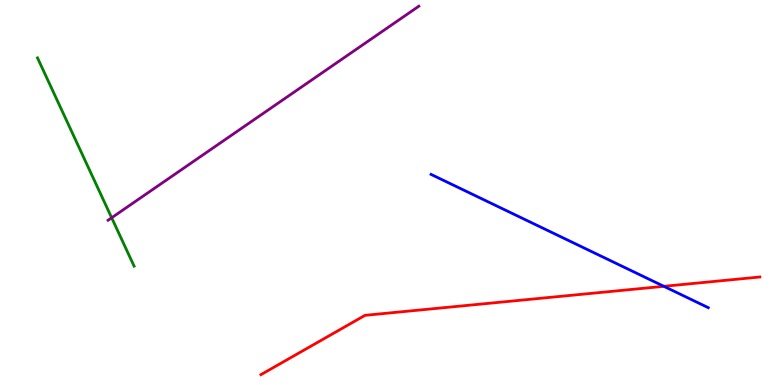[{'lines': ['blue', 'red'], 'intersections': [{'x': 8.57, 'y': 2.56}]}, {'lines': ['green', 'red'], 'intersections': []}, {'lines': ['purple', 'red'], 'intersections': []}, {'lines': ['blue', 'green'], 'intersections': []}, {'lines': ['blue', 'purple'], 'intersections': []}, {'lines': ['green', 'purple'], 'intersections': [{'x': 1.44, 'y': 4.34}]}]